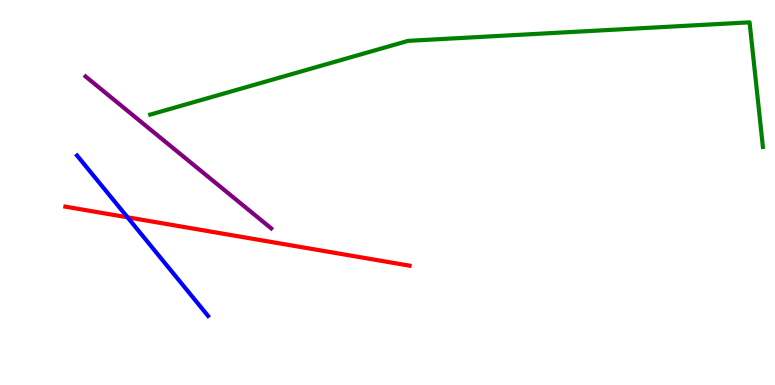[{'lines': ['blue', 'red'], 'intersections': [{'x': 1.65, 'y': 4.36}]}, {'lines': ['green', 'red'], 'intersections': []}, {'lines': ['purple', 'red'], 'intersections': []}, {'lines': ['blue', 'green'], 'intersections': []}, {'lines': ['blue', 'purple'], 'intersections': []}, {'lines': ['green', 'purple'], 'intersections': []}]